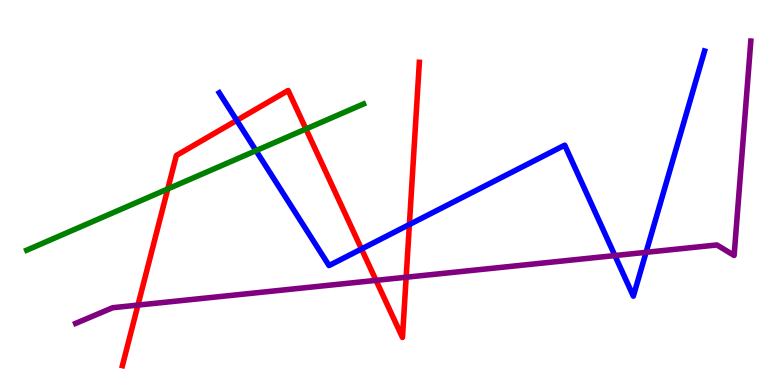[{'lines': ['blue', 'red'], 'intersections': [{'x': 3.05, 'y': 6.87}, {'x': 4.66, 'y': 3.53}, {'x': 5.28, 'y': 4.17}]}, {'lines': ['green', 'red'], 'intersections': [{'x': 2.16, 'y': 5.09}, {'x': 3.95, 'y': 6.65}]}, {'lines': ['purple', 'red'], 'intersections': [{'x': 1.78, 'y': 2.08}, {'x': 4.85, 'y': 2.72}, {'x': 5.24, 'y': 2.8}]}, {'lines': ['blue', 'green'], 'intersections': [{'x': 3.3, 'y': 6.09}]}, {'lines': ['blue', 'purple'], 'intersections': [{'x': 7.93, 'y': 3.36}, {'x': 8.34, 'y': 3.45}]}, {'lines': ['green', 'purple'], 'intersections': []}]